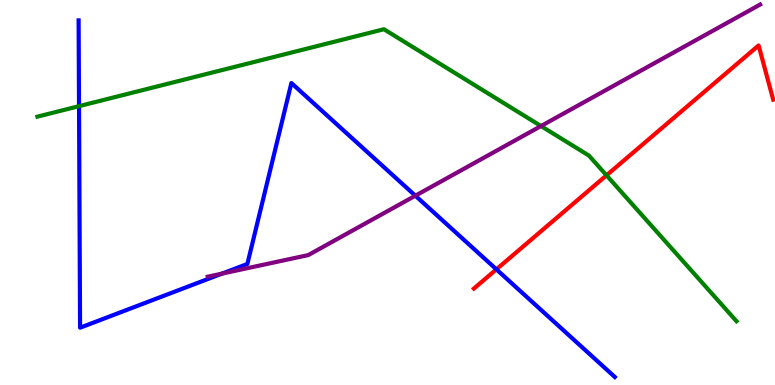[{'lines': ['blue', 'red'], 'intersections': [{'x': 6.4, 'y': 3.0}]}, {'lines': ['green', 'red'], 'intersections': [{'x': 7.83, 'y': 5.45}]}, {'lines': ['purple', 'red'], 'intersections': []}, {'lines': ['blue', 'green'], 'intersections': [{'x': 1.02, 'y': 7.24}]}, {'lines': ['blue', 'purple'], 'intersections': [{'x': 2.86, 'y': 2.89}, {'x': 5.36, 'y': 4.92}]}, {'lines': ['green', 'purple'], 'intersections': [{'x': 6.98, 'y': 6.73}]}]